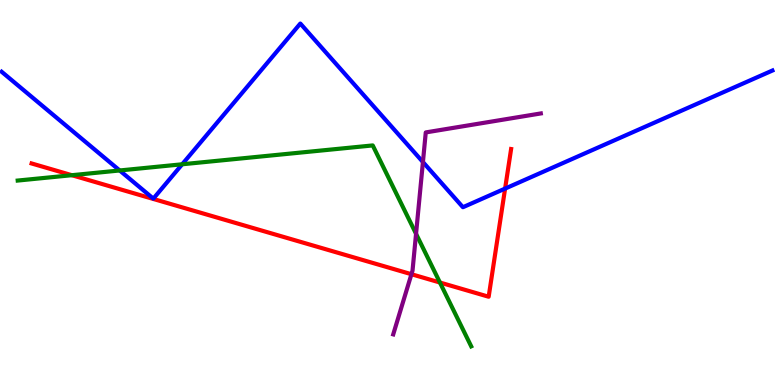[{'lines': ['blue', 'red'], 'intersections': [{'x': 6.52, 'y': 5.1}]}, {'lines': ['green', 'red'], 'intersections': [{'x': 0.927, 'y': 5.45}, {'x': 5.68, 'y': 2.66}]}, {'lines': ['purple', 'red'], 'intersections': [{'x': 5.31, 'y': 2.88}]}, {'lines': ['blue', 'green'], 'intersections': [{'x': 1.54, 'y': 5.57}, {'x': 2.35, 'y': 5.73}]}, {'lines': ['blue', 'purple'], 'intersections': [{'x': 5.46, 'y': 5.79}]}, {'lines': ['green', 'purple'], 'intersections': [{'x': 5.37, 'y': 3.93}]}]